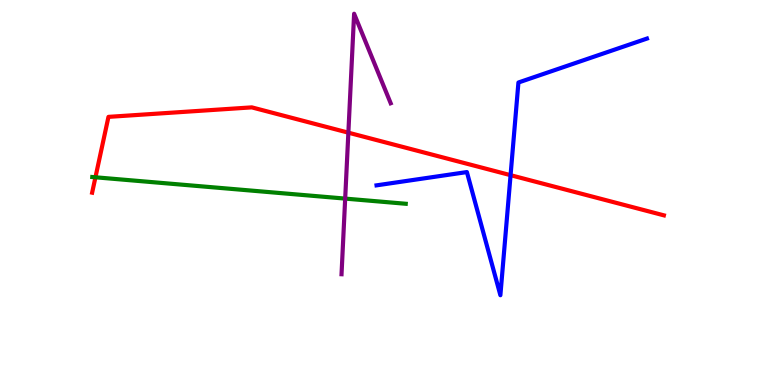[{'lines': ['blue', 'red'], 'intersections': [{'x': 6.59, 'y': 5.45}]}, {'lines': ['green', 'red'], 'intersections': [{'x': 1.23, 'y': 5.4}]}, {'lines': ['purple', 'red'], 'intersections': [{'x': 4.5, 'y': 6.55}]}, {'lines': ['blue', 'green'], 'intersections': []}, {'lines': ['blue', 'purple'], 'intersections': []}, {'lines': ['green', 'purple'], 'intersections': [{'x': 4.45, 'y': 4.84}]}]